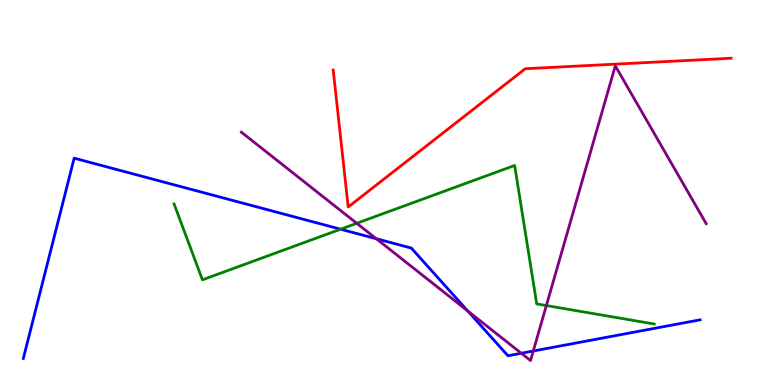[{'lines': ['blue', 'red'], 'intersections': []}, {'lines': ['green', 'red'], 'intersections': []}, {'lines': ['purple', 'red'], 'intersections': []}, {'lines': ['blue', 'green'], 'intersections': [{'x': 4.39, 'y': 4.05}]}, {'lines': ['blue', 'purple'], 'intersections': [{'x': 4.86, 'y': 3.8}, {'x': 6.04, 'y': 1.92}, {'x': 6.73, 'y': 0.825}, {'x': 6.88, 'y': 0.883}]}, {'lines': ['green', 'purple'], 'intersections': [{'x': 4.6, 'y': 4.2}, {'x': 7.05, 'y': 2.06}]}]